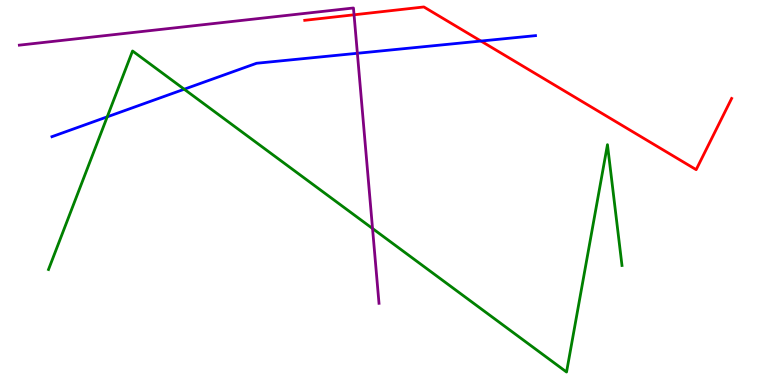[{'lines': ['blue', 'red'], 'intersections': [{'x': 6.21, 'y': 8.93}]}, {'lines': ['green', 'red'], 'intersections': []}, {'lines': ['purple', 'red'], 'intersections': [{'x': 4.57, 'y': 9.62}]}, {'lines': ['blue', 'green'], 'intersections': [{'x': 1.38, 'y': 6.97}, {'x': 2.38, 'y': 7.68}]}, {'lines': ['blue', 'purple'], 'intersections': [{'x': 4.61, 'y': 8.62}]}, {'lines': ['green', 'purple'], 'intersections': [{'x': 4.81, 'y': 4.06}]}]